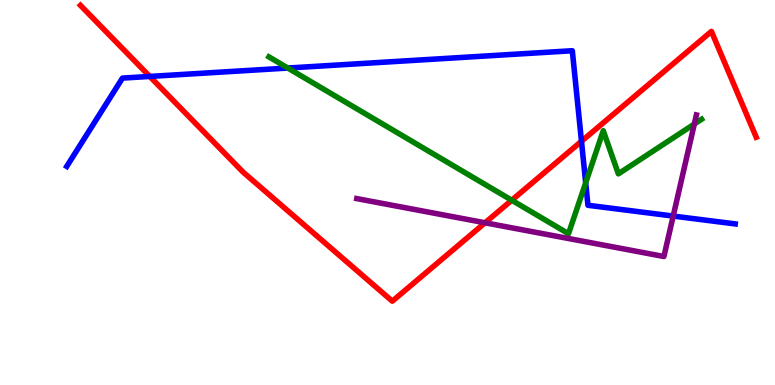[{'lines': ['blue', 'red'], 'intersections': [{'x': 1.93, 'y': 8.01}, {'x': 7.5, 'y': 6.33}]}, {'lines': ['green', 'red'], 'intersections': [{'x': 6.6, 'y': 4.8}]}, {'lines': ['purple', 'red'], 'intersections': [{'x': 6.26, 'y': 4.21}]}, {'lines': ['blue', 'green'], 'intersections': [{'x': 3.71, 'y': 8.23}, {'x': 7.56, 'y': 5.25}]}, {'lines': ['blue', 'purple'], 'intersections': [{'x': 8.69, 'y': 4.39}]}, {'lines': ['green', 'purple'], 'intersections': [{'x': 8.96, 'y': 6.78}]}]